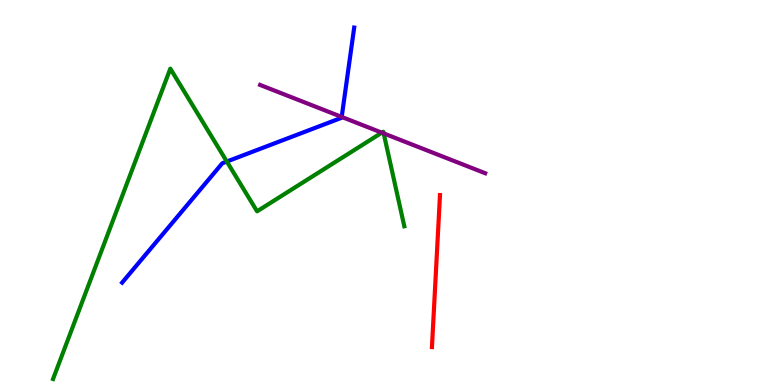[{'lines': ['blue', 'red'], 'intersections': []}, {'lines': ['green', 'red'], 'intersections': []}, {'lines': ['purple', 'red'], 'intersections': []}, {'lines': ['blue', 'green'], 'intersections': [{'x': 2.93, 'y': 5.8}]}, {'lines': ['blue', 'purple'], 'intersections': [{'x': 4.41, 'y': 6.96}]}, {'lines': ['green', 'purple'], 'intersections': [{'x': 4.93, 'y': 6.55}, {'x': 4.95, 'y': 6.53}]}]